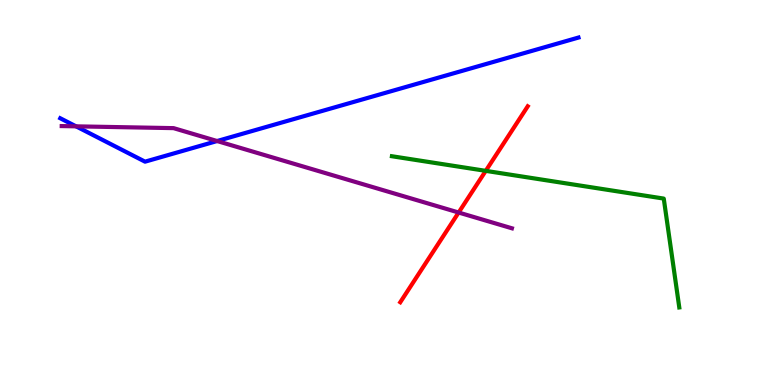[{'lines': ['blue', 'red'], 'intersections': []}, {'lines': ['green', 'red'], 'intersections': [{'x': 6.27, 'y': 5.56}]}, {'lines': ['purple', 'red'], 'intersections': [{'x': 5.92, 'y': 4.48}]}, {'lines': ['blue', 'green'], 'intersections': []}, {'lines': ['blue', 'purple'], 'intersections': [{'x': 0.981, 'y': 6.72}, {'x': 2.8, 'y': 6.34}]}, {'lines': ['green', 'purple'], 'intersections': []}]